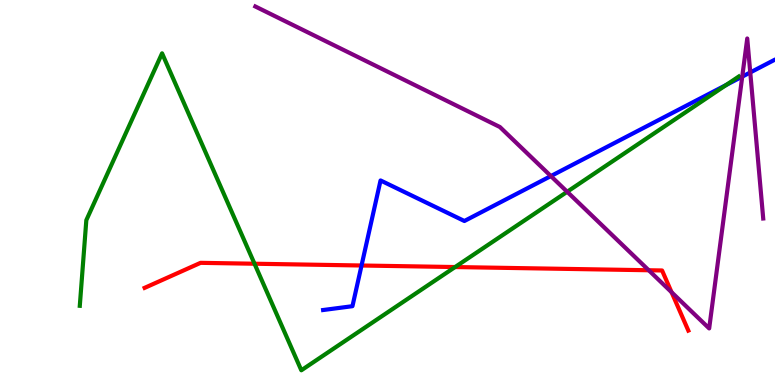[{'lines': ['blue', 'red'], 'intersections': [{'x': 4.67, 'y': 3.1}]}, {'lines': ['green', 'red'], 'intersections': [{'x': 3.28, 'y': 3.15}, {'x': 5.87, 'y': 3.06}]}, {'lines': ['purple', 'red'], 'intersections': [{'x': 8.37, 'y': 2.98}, {'x': 8.67, 'y': 2.41}]}, {'lines': ['blue', 'green'], 'intersections': [{'x': 9.37, 'y': 7.79}]}, {'lines': ['blue', 'purple'], 'intersections': [{'x': 7.11, 'y': 5.43}, {'x': 9.58, 'y': 8.01}, {'x': 9.68, 'y': 8.12}]}, {'lines': ['green', 'purple'], 'intersections': [{'x': 7.32, 'y': 5.02}]}]